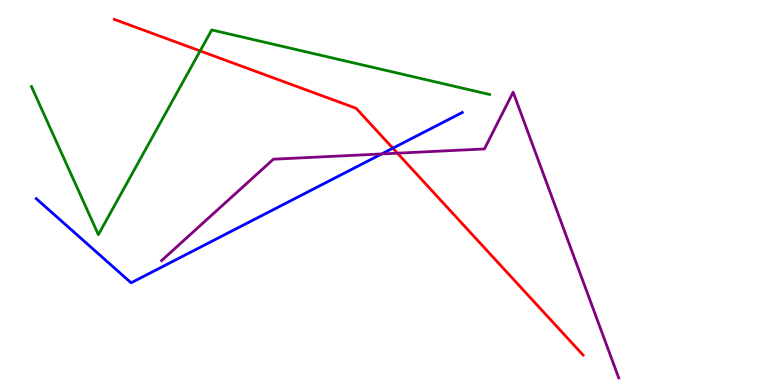[{'lines': ['blue', 'red'], 'intersections': [{'x': 5.07, 'y': 6.15}]}, {'lines': ['green', 'red'], 'intersections': [{'x': 2.58, 'y': 8.68}]}, {'lines': ['purple', 'red'], 'intersections': [{'x': 5.13, 'y': 6.02}]}, {'lines': ['blue', 'green'], 'intersections': []}, {'lines': ['blue', 'purple'], 'intersections': [{'x': 4.92, 'y': 6.0}]}, {'lines': ['green', 'purple'], 'intersections': []}]